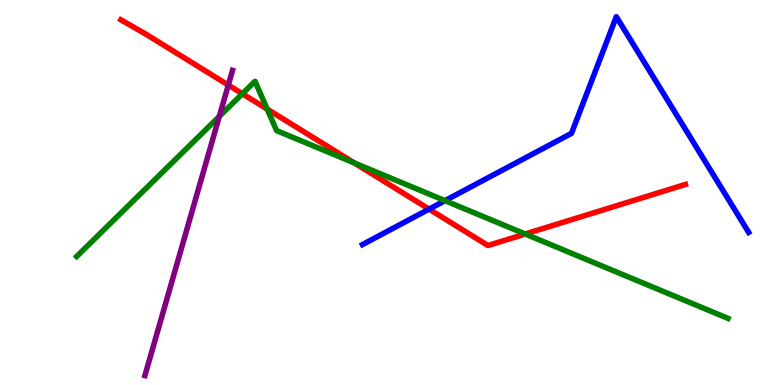[{'lines': ['blue', 'red'], 'intersections': [{'x': 5.54, 'y': 4.57}]}, {'lines': ['green', 'red'], 'intersections': [{'x': 3.13, 'y': 7.56}, {'x': 3.45, 'y': 7.17}, {'x': 4.57, 'y': 5.77}, {'x': 6.78, 'y': 3.92}]}, {'lines': ['purple', 'red'], 'intersections': [{'x': 2.95, 'y': 7.79}]}, {'lines': ['blue', 'green'], 'intersections': [{'x': 5.74, 'y': 4.79}]}, {'lines': ['blue', 'purple'], 'intersections': []}, {'lines': ['green', 'purple'], 'intersections': [{'x': 2.83, 'y': 6.98}]}]